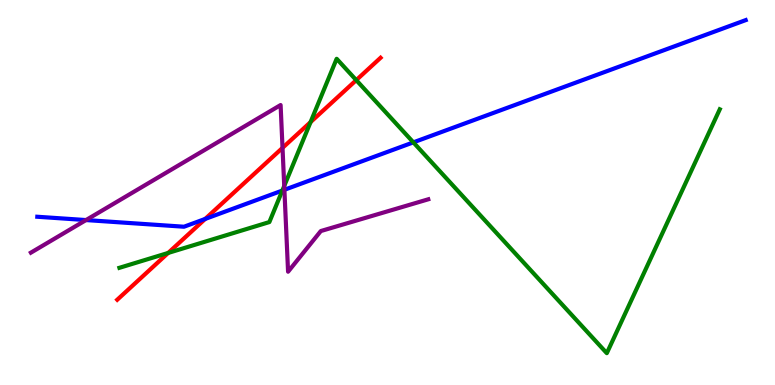[{'lines': ['blue', 'red'], 'intersections': [{'x': 2.65, 'y': 4.31}]}, {'lines': ['green', 'red'], 'intersections': [{'x': 2.17, 'y': 3.43}, {'x': 4.01, 'y': 6.83}, {'x': 4.6, 'y': 7.92}]}, {'lines': ['purple', 'red'], 'intersections': [{'x': 3.65, 'y': 6.16}]}, {'lines': ['blue', 'green'], 'intersections': [{'x': 3.64, 'y': 5.05}, {'x': 5.33, 'y': 6.3}]}, {'lines': ['blue', 'purple'], 'intersections': [{'x': 1.11, 'y': 4.28}, {'x': 3.67, 'y': 5.07}]}, {'lines': ['green', 'purple'], 'intersections': [{'x': 3.67, 'y': 5.17}]}]